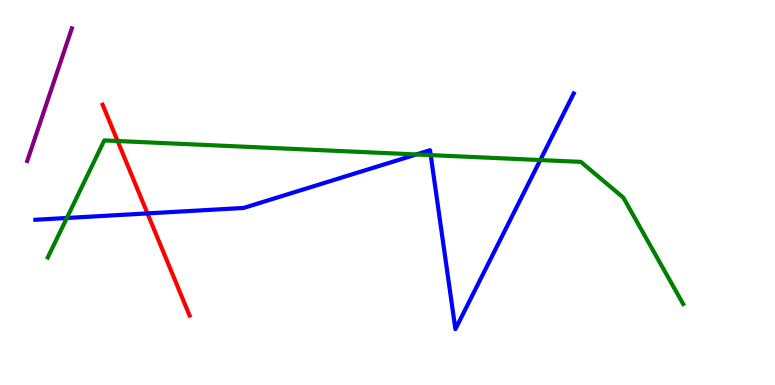[{'lines': ['blue', 'red'], 'intersections': [{'x': 1.9, 'y': 4.46}]}, {'lines': ['green', 'red'], 'intersections': [{'x': 1.52, 'y': 6.34}]}, {'lines': ['purple', 'red'], 'intersections': []}, {'lines': ['blue', 'green'], 'intersections': [{'x': 0.862, 'y': 4.34}, {'x': 5.37, 'y': 5.99}, {'x': 5.56, 'y': 5.97}, {'x': 6.97, 'y': 5.84}]}, {'lines': ['blue', 'purple'], 'intersections': []}, {'lines': ['green', 'purple'], 'intersections': []}]